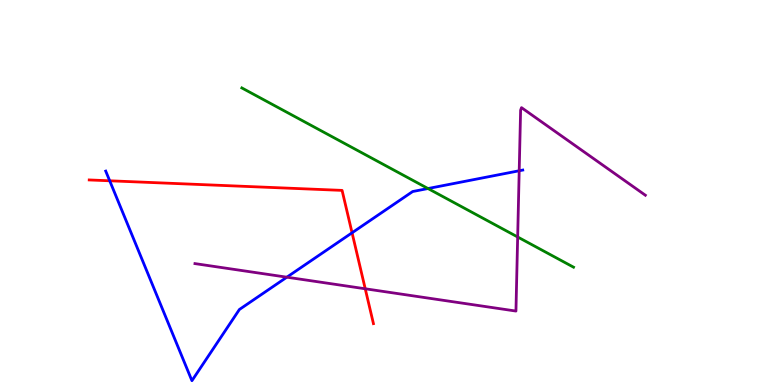[{'lines': ['blue', 'red'], 'intersections': [{'x': 1.42, 'y': 5.3}, {'x': 4.54, 'y': 3.95}]}, {'lines': ['green', 'red'], 'intersections': []}, {'lines': ['purple', 'red'], 'intersections': [{'x': 4.71, 'y': 2.5}]}, {'lines': ['blue', 'green'], 'intersections': [{'x': 5.52, 'y': 5.1}]}, {'lines': ['blue', 'purple'], 'intersections': [{'x': 3.7, 'y': 2.8}, {'x': 6.7, 'y': 5.56}]}, {'lines': ['green', 'purple'], 'intersections': [{'x': 6.68, 'y': 3.84}]}]